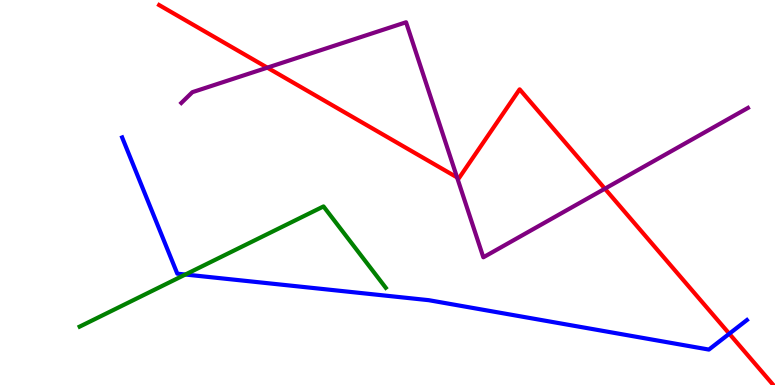[{'lines': ['blue', 'red'], 'intersections': [{'x': 9.41, 'y': 1.33}]}, {'lines': ['green', 'red'], 'intersections': []}, {'lines': ['purple', 'red'], 'intersections': [{'x': 3.45, 'y': 8.24}, {'x': 5.9, 'y': 5.39}, {'x': 7.8, 'y': 5.1}]}, {'lines': ['blue', 'green'], 'intersections': [{'x': 2.39, 'y': 2.87}]}, {'lines': ['blue', 'purple'], 'intersections': []}, {'lines': ['green', 'purple'], 'intersections': []}]